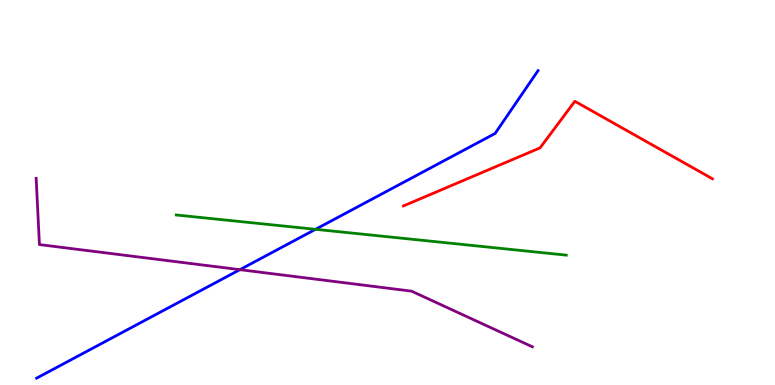[{'lines': ['blue', 'red'], 'intersections': []}, {'lines': ['green', 'red'], 'intersections': []}, {'lines': ['purple', 'red'], 'intersections': []}, {'lines': ['blue', 'green'], 'intersections': [{'x': 4.07, 'y': 4.04}]}, {'lines': ['blue', 'purple'], 'intersections': [{'x': 3.1, 'y': 3.0}]}, {'lines': ['green', 'purple'], 'intersections': []}]